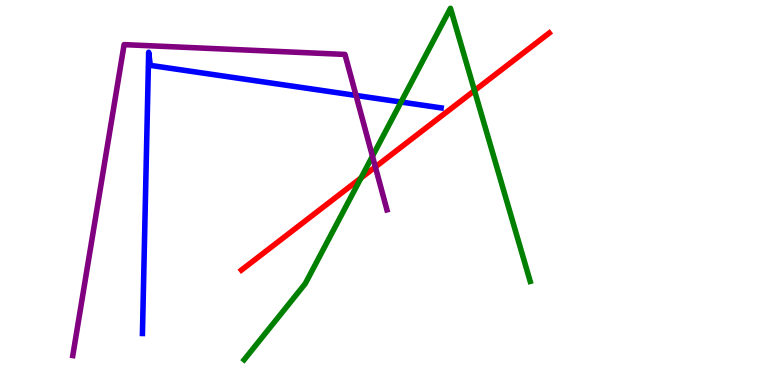[{'lines': ['blue', 'red'], 'intersections': []}, {'lines': ['green', 'red'], 'intersections': [{'x': 4.66, 'y': 5.38}, {'x': 6.12, 'y': 7.65}]}, {'lines': ['purple', 'red'], 'intersections': [{'x': 4.84, 'y': 5.66}]}, {'lines': ['blue', 'green'], 'intersections': [{'x': 5.17, 'y': 7.35}]}, {'lines': ['blue', 'purple'], 'intersections': [{'x': 4.59, 'y': 7.52}]}, {'lines': ['green', 'purple'], 'intersections': [{'x': 4.81, 'y': 5.94}]}]